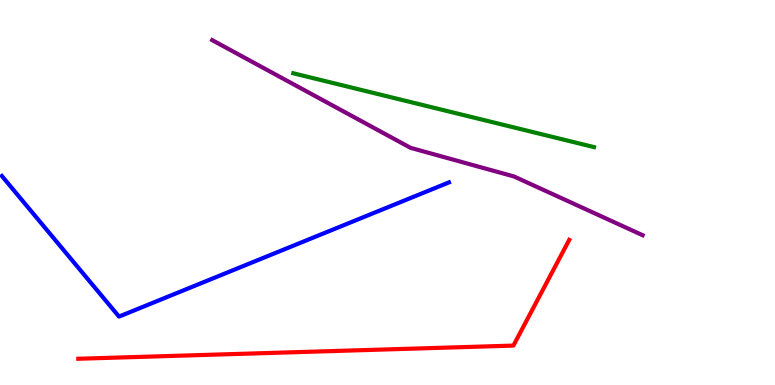[{'lines': ['blue', 'red'], 'intersections': []}, {'lines': ['green', 'red'], 'intersections': []}, {'lines': ['purple', 'red'], 'intersections': []}, {'lines': ['blue', 'green'], 'intersections': []}, {'lines': ['blue', 'purple'], 'intersections': []}, {'lines': ['green', 'purple'], 'intersections': []}]